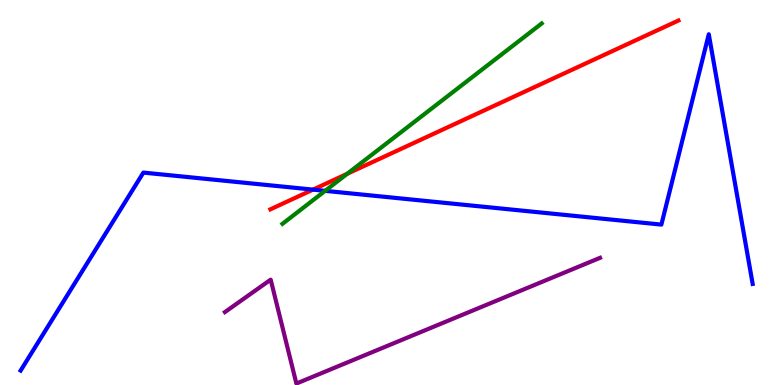[{'lines': ['blue', 'red'], 'intersections': [{'x': 4.04, 'y': 5.07}]}, {'lines': ['green', 'red'], 'intersections': [{'x': 4.48, 'y': 5.49}]}, {'lines': ['purple', 'red'], 'intersections': []}, {'lines': ['blue', 'green'], 'intersections': [{'x': 4.2, 'y': 5.04}]}, {'lines': ['blue', 'purple'], 'intersections': []}, {'lines': ['green', 'purple'], 'intersections': []}]